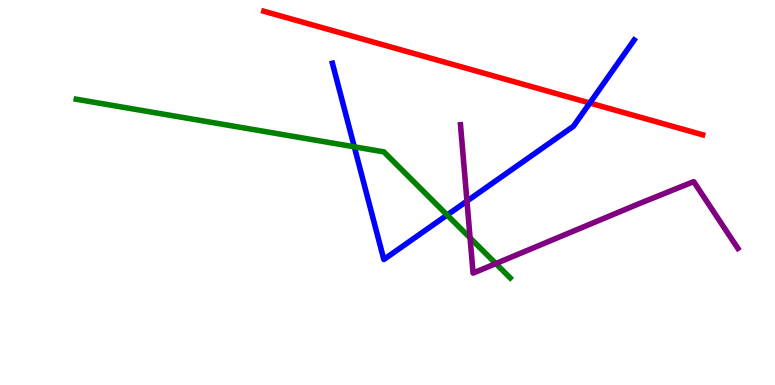[{'lines': ['blue', 'red'], 'intersections': [{'x': 7.61, 'y': 7.32}]}, {'lines': ['green', 'red'], 'intersections': []}, {'lines': ['purple', 'red'], 'intersections': []}, {'lines': ['blue', 'green'], 'intersections': [{'x': 4.57, 'y': 6.19}, {'x': 5.77, 'y': 4.42}]}, {'lines': ['blue', 'purple'], 'intersections': [{'x': 6.03, 'y': 4.78}]}, {'lines': ['green', 'purple'], 'intersections': [{'x': 6.07, 'y': 3.82}, {'x': 6.4, 'y': 3.15}]}]